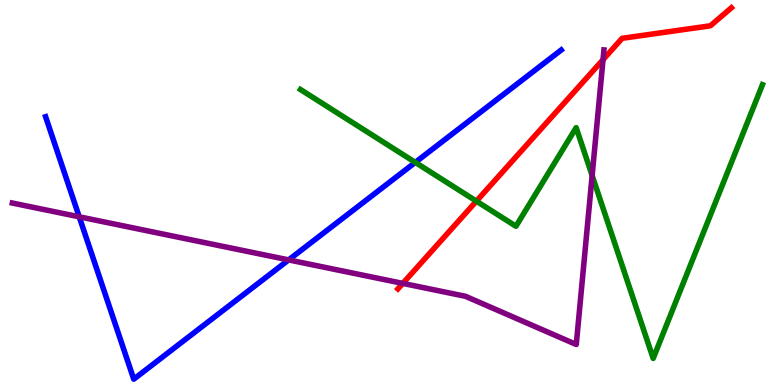[{'lines': ['blue', 'red'], 'intersections': []}, {'lines': ['green', 'red'], 'intersections': [{'x': 6.15, 'y': 4.78}]}, {'lines': ['purple', 'red'], 'intersections': [{'x': 5.2, 'y': 2.64}, {'x': 7.78, 'y': 8.45}]}, {'lines': ['blue', 'green'], 'intersections': [{'x': 5.36, 'y': 5.78}]}, {'lines': ['blue', 'purple'], 'intersections': [{'x': 1.02, 'y': 4.37}, {'x': 3.72, 'y': 3.25}]}, {'lines': ['green', 'purple'], 'intersections': [{'x': 7.64, 'y': 5.44}]}]